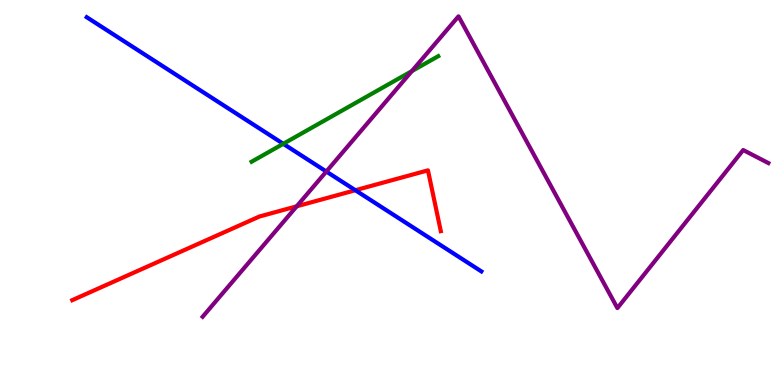[{'lines': ['blue', 'red'], 'intersections': [{'x': 4.59, 'y': 5.06}]}, {'lines': ['green', 'red'], 'intersections': []}, {'lines': ['purple', 'red'], 'intersections': [{'x': 3.83, 'y': 4.64}]}, {'lines': ['blue', 'green'], 'intersections': [{'x': 3.66, 'y': 6.26}]}, {'lines': ['blue', 'purple'], 'intersections': [{'x': 4.21, 'y': 5.54}]}, {'lines': ['green', 'purple'], 'intersections': [{'x': 5.31, 'y': 8.15}]}]